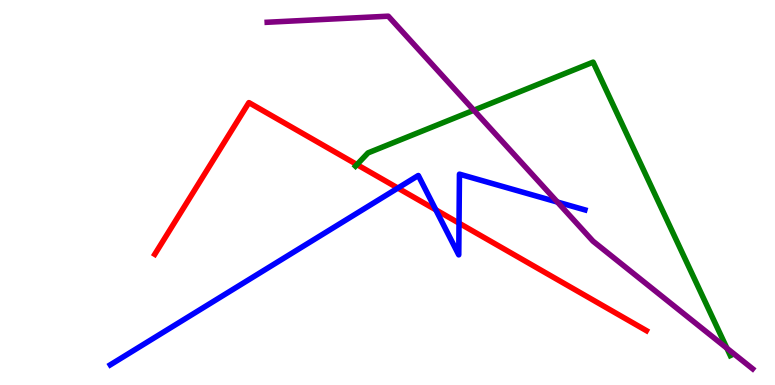[{'lines': ['blue', 'red'], 'intersections': [{'x': 5.13, 'y': 5.12}, {'x': 5.62, 'y': 4.55}, {'x': 5.92, 'y': 4.2}]}, {'lines': ['green', 'red'], 'intersections': [{'x': 4.61, 'y': 5.72}]}, {'lines': ['purple', 'red'], 'intersections': []}, {'lines': ['blue', 'green'], 'intersections': []}, {'lines': ['blue', 'purple'], 'intersections': [{'x': 7.19, 'y': 4.75}]}, {'lines': ['green', 'purple'], 'intersections': [{'x': 6.11, 'y': 7.14}, {'x': 9.38, 'y': 0.955}]}]